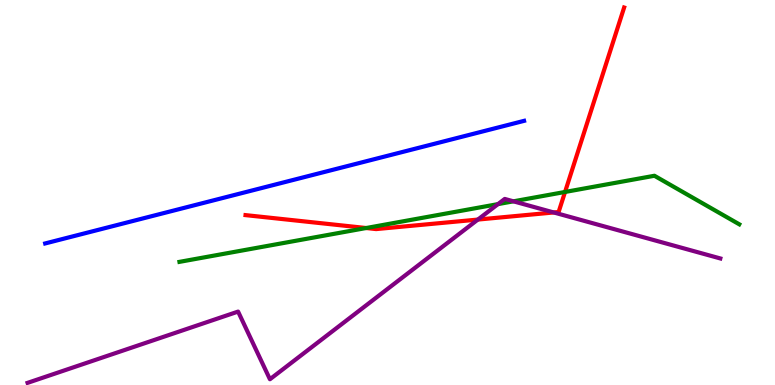[{'lines': ['blue', 'red'], 'intersections': []}, {'lines': ['green', 'red'], 'intersections': [{'x': 4.72, 'y': 4.08}, {'x': 7.29, 'y': 5.01}]}, {'lines': ['purple', 'red'], 'intersections': [{'x': 6.17, 'y': 4.3}, {'x': 7.15, 'y': 4.48}]}, {'lines': ['blue', 'green'], 'intersections': []}, {'lines': ['blue', 'purple'], 'intersections': []}, {'lines': ['green', 'purple'], 'intersections': [{'x': 6.43, 'y': 4.7}, {'x': 6.62, 'y': 4.77}]}]